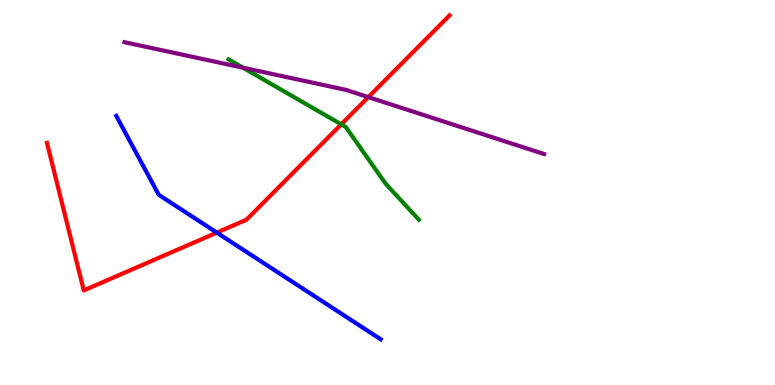[{'lines': ['blue', 'red'], 'intersections': [{'x': 2.8, 'y': 3.96}]}, {'lines': ['green', 'red'], 'intersections': [{'x': 4.4, 'y': 6.77}]}, {'lines': ['purple', 'red'], 'intersections': [{'x': 4.75, 'y': 7.48}]}, {'lines': ['blue', 'green'], 'intersections': []}, {'lines': ['blue', 'purple'], 'intersections': []}, {'lines': ['green', 'purple'], 'intersections': [{'x': 3.14, 'y': 8.24}]}]